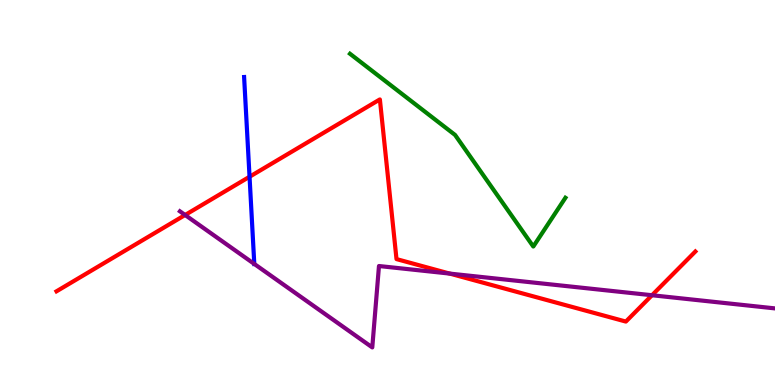[{'lines': ['blue', 'red'], 'intersections': [{'x': 3.22, 'y': 5.41}]}, {'lines': ['green', 'red'], 'intersections': []}, {'lines': ['purple', 'red'], 'intersections': [{'x': 2.39, 'y': 4.42}, {'x': 5.8, 'y': 2.89}, {'x': 8.41, 'y': 2.33}]}, {'lines': ['blue', 'green'], 'intersections': []}, {'lines': ['blue', 'purple'], 'intersections': [{'x': 3.28, 'y': 3.14}]}, {'lines': ['green', 'purple'], 'intersections': []}]